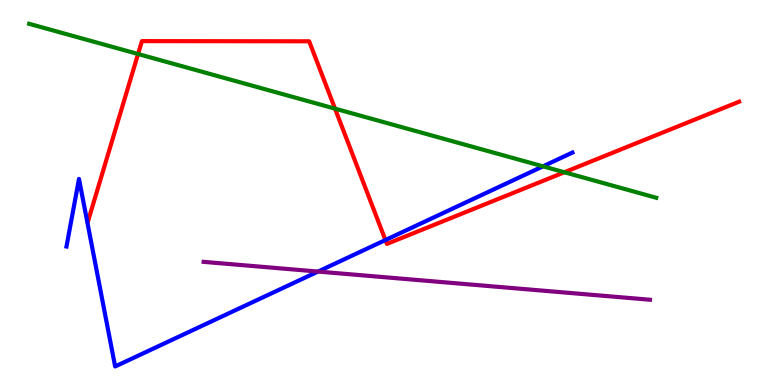[{'lines': ['blue', 'red'], 'intersections': [{'x': 4.97, 'y': 3.77}]}, {'lines': ['green', 'red'], 'intersections': [{'x': 1.78, 'y': 8.6}, {'x': 4.32, 'y': 7.18}, {'x': 7.28, 'y': 5.53}]}, {'lines': ['purple', 'red'], 'intersections': []}, {'lines': ['blue', 'green'], 'intersections': [{'x': 7.01, 'y': 5.68}]}, {'lines': ['blue', 'purple'], 'intersections': [{'x': 4.1, 'y': 2.95}]}, {'lines': ['green', 'purple'], 'intersections': []}]